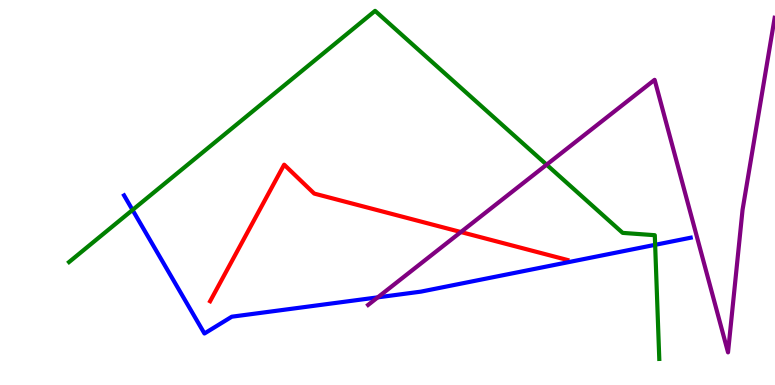[{'lines': ['blue', 'red'], 'intersections': []}, {'lines': ['green', 'red'], 'intersections': []}, {'lines': ['purple', 'red'], 'intersections': [{'x': 5.95, 'y': 3.97}]}, {'lines': ['blue', 'green'], 'intersections': [{'x': 1.71, 'y': 4.55}, {'x': 8.45, 'y': 3.64}]}, {'lines': ['blue', 'purple'], 'intersections': [{'x': 4.87, 'y': 2.28}]}, {'lines': ['green', 'purple'], 'intersections': [{'x': 7.05, 'y': 5.72}]}]